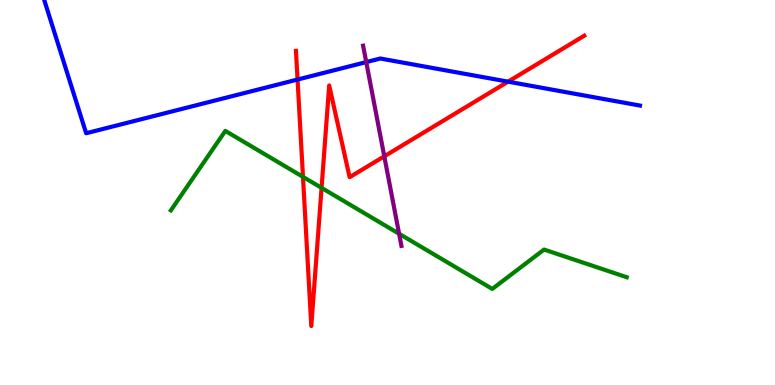[{'lines': ['blue', 'red'], 'intersections': [{'x': 3.84, 'y': 7.93}, {'x': 6.56, 'y': 7.88}]}, {'lines': ['green', 'red'], 'intersections': [{'x': 3.91, 'y': 5.41}, {'x': 4.15, 'y': 5.12}]}, {'lines': ['purple', 'red'], 'intersections': [{'x': 4.96, 'y': 5.94}]}, {'lines': ['blue', 'green'], 'intersections': []}, {'lines': ['blue', 'purple'], 'intersections': [{'x': 4.73, 'y': 8.39}]}, {'lines': ['green', 'purple'], 'intersections': [{'x': 5.15, 'y': 3.93}]}]